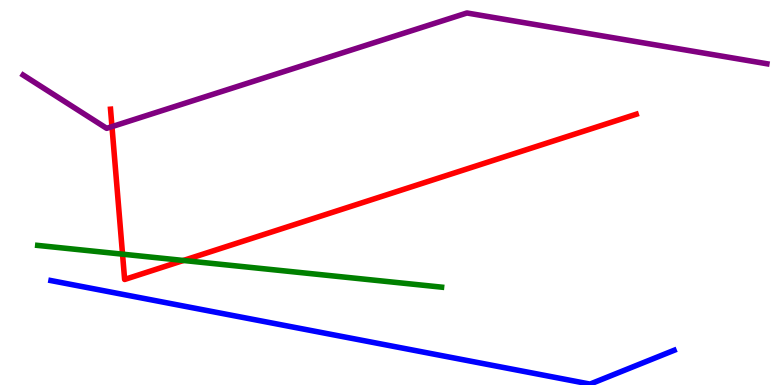[{'lines': ['blue', 'red'], 'intersections': []}, {'lines': ['green', 'red'], 'intersections': [{'x': 1.58, 'y': 3.4}, {'x': 2.37, 'y': 3.23}]}, {'lines': ['purple', 'red'], 'intersections': [{'x': 1.44, 'y': 6.71}]}, {'lines': ['blue', 'green'], 'intersections': []}, {'lines': ['blue', 'purple'], 'intersections': []}, {'lines': ['green', 'purple'], 'intersections': []}]